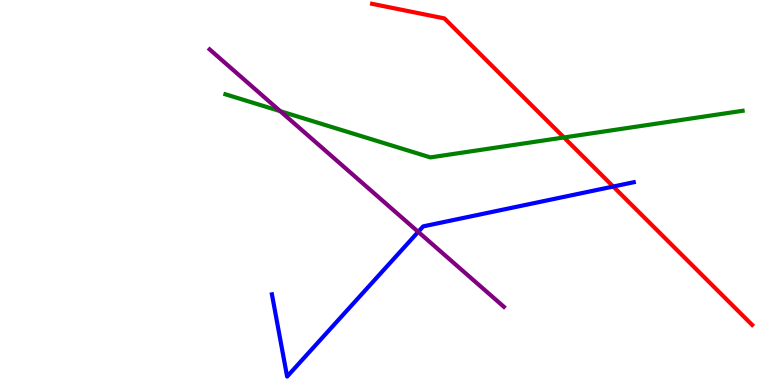[{'lines': ['blue', 'red'], 'intersections': [{'x': 7.91, 'y': 5.15}]}, {'lines': ['green', 'red'], 'intersections': [{'x': 7.28, 'y': 6.43}]}, {'lines': ['purple', 'red'], 'intersections': []}, {'lines': ['blue', 'green'], 'intersections': []}, {'lines': ['blue', 'purple'], 'intersections': [{'x': 5.4, 'y': 3.98}]}, {'lines': ['green', 'purple'], 'intersections': [{'x': 3.62, 'y': 7.11}]}]